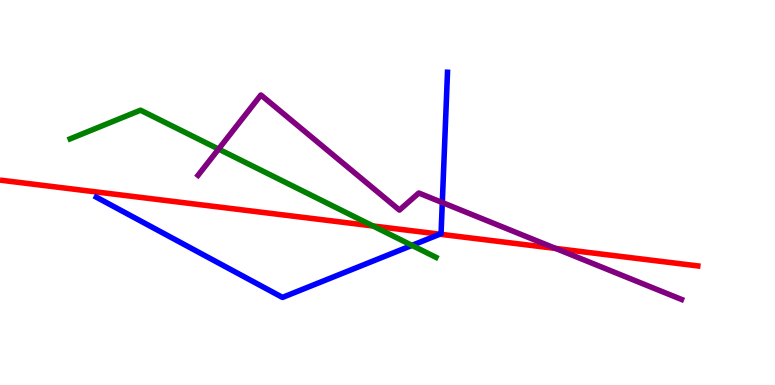[{'lines': ['blue', 'red'], 'intersections': [{'x': 5.68, 'y': 3.92}]}, {'lines': ['green', 'red'], 'intersections': [{'x': 4.81, 'y': 4.13}]}, {'lines': ['purple', 'red'], 'intersections': [{'x': 7.17, 'y': 3.55}]}, {'lines': ['blue', 'green'], 'intersections': [{'x': 5.32, 'y': 3.63}]}, {'lines': ['blue', 'purple'], 'intersections': [{'x': 5.71, 'y': 4.74}]}, {'lines': ['green', 'purple'], 'intersections': [{'x': 2.82, 'y': 6.13}]}]